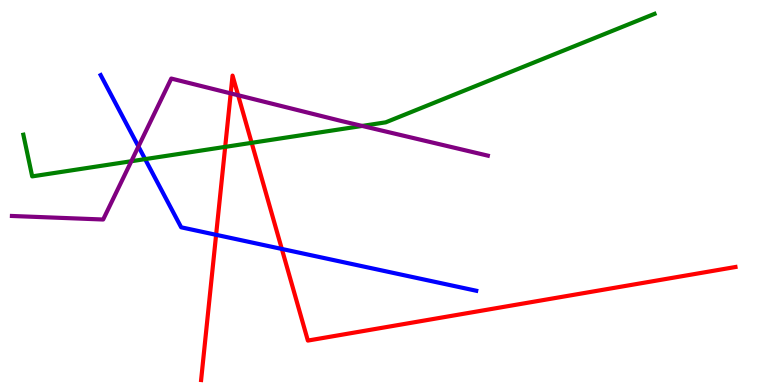[{'lines': ['blue', 'red'], 'intersections': [{'x': 2.79, 'y': 3.9}, {'x': 3.64, 'y': 3.53}]}, {'lines': ['green', 'red'], 'intersections': [{'x': 2.91, 'y': 6.19}, {'x': 3.25, 'y': 6.29}]}, {'lines': ['purple', 'red'], 'intersections': [{'x': 2.98, 'y': 7.57}, {'x': 3.07, 'y': 7.53}]}, {'lines': ['blue', 'green'], 'intersections': [{'x': 1.87, 'y': 5.87}]}, {'lines': ['blue', 'purple'], 'intersections': [{'x': 1.79, 'y': 6.19}]}, {'lines': ['green', 'purple'], 'intersections': [{'x': 1.69, 'y': 5.81}, {'x': 4.67, 'y': 6.73}]}]